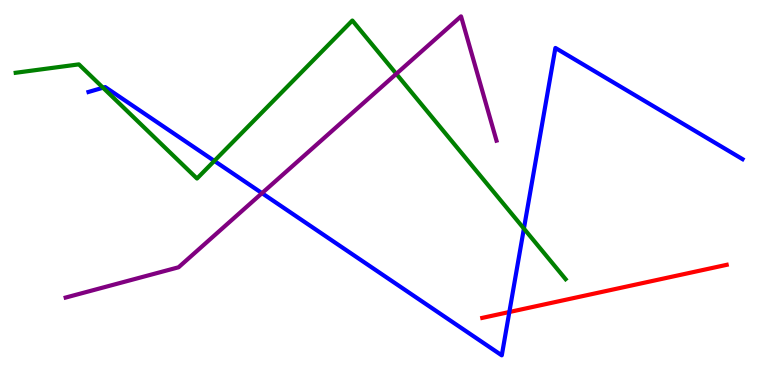[{'lines': ['blue', 'red'], 'intersections': [{'x': 6.57, 'y': 1.9}]}, {'lines': ['green', 'red'], 'intersections': []}, {'lines': ['purple', 'red'], 'intersections': []}, {'lines': ['blue', 'green'], 'intersections': [{'x': 1.33, 'y': 7.72}, {'x': 2.77, 'y': 5.82}, {'x': 6.76, 'y': 4.06}]}, {'lines': ['blue', 'purple'], 'intersections': [{'x': 3.38, 'y': 4.98}]}, {'lines': ['green', 'purple'], 'intersections': [{'x': 5.11, 'y': 8.08}]}]